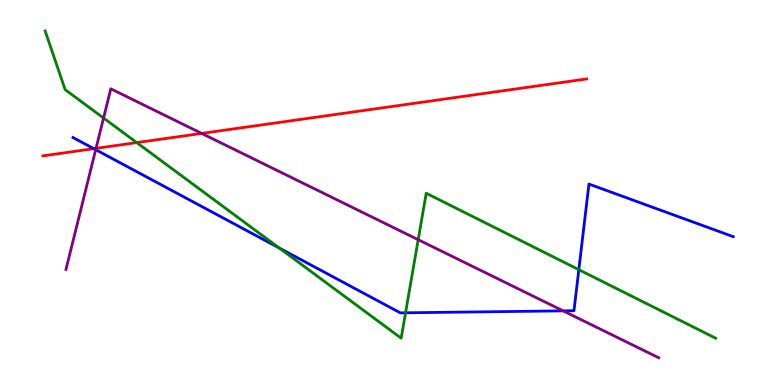[{'lines': ['blue', 'red'], 'intersections': [{'x': 1.21, 'y': 6.14}]}, {'lines': ['green', 'red'], 'intersections': [{'x': 1.76, 'y': 6.3}]}, {'lines': ['purple', 'red'], 'intersections': [{'x': 1.24, 'y': 6.15}, {'x': 2.6, 'y': 6.53}]}, {'lines': ['blue', 'green'], 'intersections': [{'x': 3.6, 'y': 3.56}, {'x': 5.23, 'y': 1.88}, {'x': 7.47, 'y': 3.0}]}, {'lines': ['blue', 'purple'], 'intersections': [{'x': 1.23, 'y': 6.11}, {'x': 7.27, 'y': 1.93}]}, {'lines': ['green', 'purple'], 'intersections': [{'x': 1.34, 'y': 6.93}, {'x': 5.4, 'y': 3.77}]}]